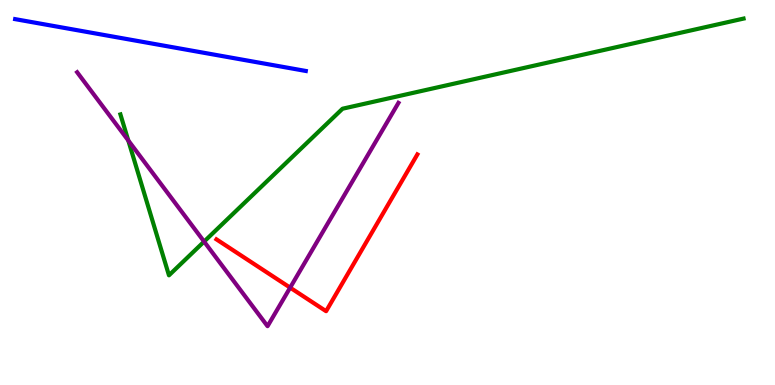[{'lines': ['blue', 'red'], 'intersections': []}, {'lines': ['green', 'red'], 'intersections': []}, {'lines': ['purple', 'red'], 'intersections': [{'x': 3.74, 'y': 2.53}]}, {'lines': ['blue', 'green'], 'intersections': []}, {'lines': ['blue', 'purple'], 'intersections': []}, {'lines': ['green', 'purple'], 'intersections': [{'x': 1.66, 'y': 6.35}, {'x': 2.63, 'y': 3.72}]}]